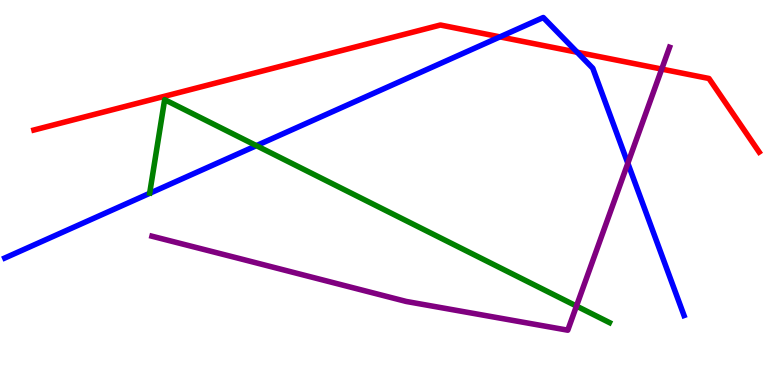[{'lines': ['blue', 'red'], 'intersections': [{'x': 6.45, 'y': 9.04}, {'x': 7.45, 'y': 8.64}]}, {'lines': ['green', 'red'], 'intersections': []}, {'lines': ['purple', 'red'], 'intersections': [{'x': 8.54, 'y': 8.21}]}, {'lines': ['blue', 'green'], 'intersections': [{'x': 3.31, 'y': 6.22}]}, {'lines': ['blue', 'purple'], 'intersections': [{'x': 8.1, 'y': 5.76}]}, {'lines': ['green', 'purple'], 'intersections': [{'x': 7.44, 'y': 2.05}]}]